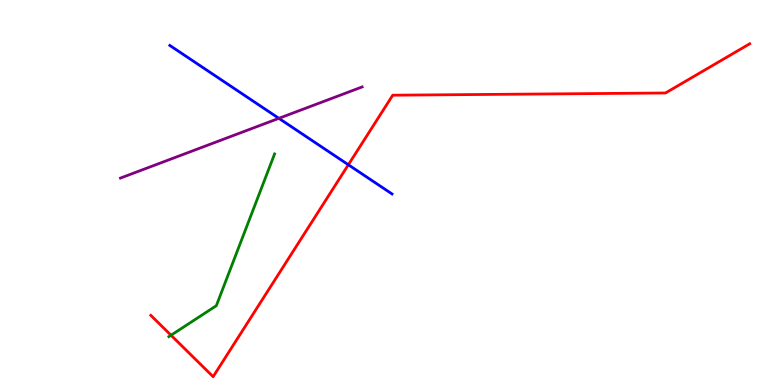[{'lines': ['blue', 'red'], 'intersections': [{'x': 4.49, 'y': 5.72}]}, {'lines': ['green', 'red'], 'intersections': [{'x': 2.21, 'y': 1.29}]}, {'lines': ['purple', 'red'], 'intersections': []}, {'lines': ['blue', 'green'], 'intersections': []}, {'lines': ['blue', 'purple'], 'intersections': [{'x': 3.6, 'y': 6.93}]}, {'lines': ['green', 'purple'], 'intersections': []}]